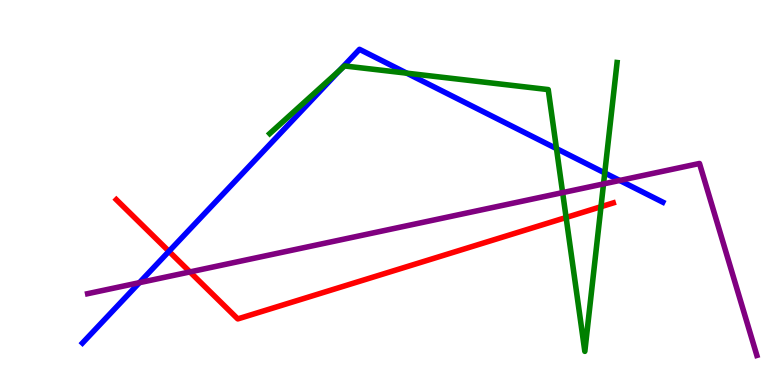[{'lines': ['blue', 'red'], 'intersections': [{'x': 2.18, 'y': 3.47}]}, {'lines': ['green', 'red'], 'intersections': [{'x': 7.3, 'y': 4.35}, {'x': 7.75, 'y': 4.63}]}, {'lines': ['purple', 'red'], 'intersections': [{'x': 2.45, 'y': 2.94}]}, {'lines': ['blue', 'green'], 'intersections': [{'x': 4.38, 'y': 8.17}, {'x': 5.25, 'y': 8.1}, {'x': 7.18, 'y': 6.14}, {'x': 7.8, 'y': 5.51}]}, {'lines': ['blue', 'purple'], 'intersections': [{'x': 1.8, 'y': 2.66}, {'x': 8.0, 'y': 5.31}]}, {'lines': ['green', 'purple'], 'intersections': [{'x': 7.26, 'y': 5.0}, {'x': 7.79, 'y': 5.22}]}]